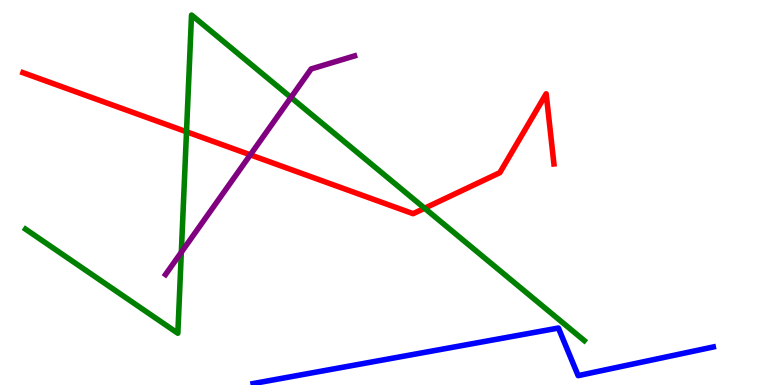[{'lines': ['blue', 'red'], 'intersections': []}, {'lines': ['green', 'red'], 'intersections': [{'x': 2.41, 'y': 6.58}, {'x': 5.48, 'y': 4.59}]}, {'lines': ['purple', 'red'], 'intersections': [{'x': 3.23, 'y': 5.98}]}, {'lines': ['blue', 'green'], 'intersections': []}, {'lines': ['blue', 'purple'], 'intersections': []}, {'lines': ['green', 'purple'], 'intersections': [{'x': 2.34, 'y': 3.45}, {'x': 3.75, 'y': 7.47}]}]